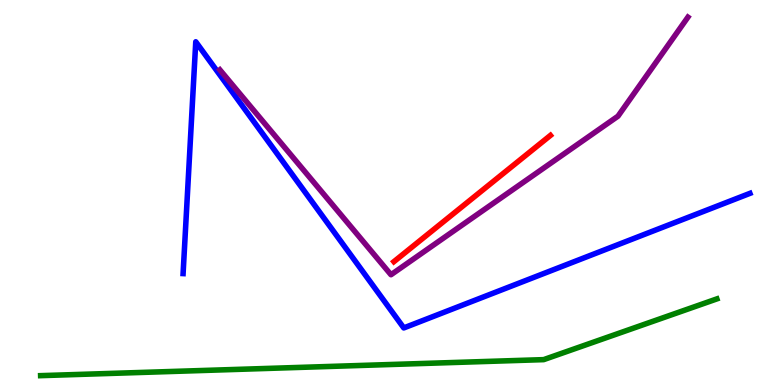[{'lines': ['blue', 'red'], 'intersections': []}, {'lines': ['green', 'red'], 'intersections': []}, {'lines': ['purple', 'red'], 'intersections': []}, {'lines': ['blue', 'green'], 'intersections': []}, {'lines': ['blue', 'purple'], 'intersections': []}, {'lines': ['green', 'purple'], 'intersections': []}]